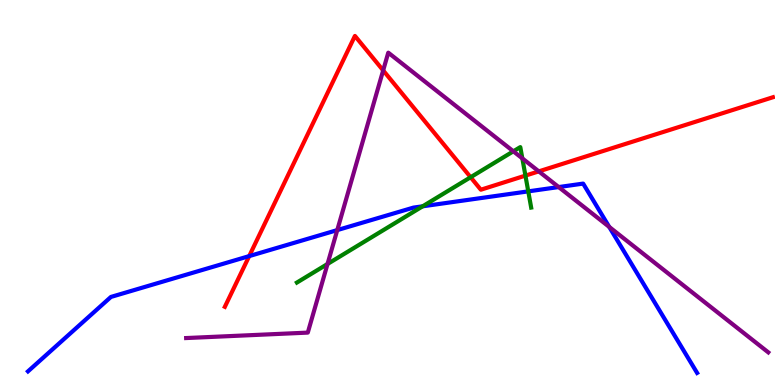[{'lines': ['blue', 'red'], 'intersections': [{'x': 3.22, 'y': 3.35}]}, {'lines': ['green', 'red'], 'intersections': [{'x': 6.07, 'y': 5.4}, {'x': 6.78, 'y': 5.44}]}, {'lines': ['purple', 'red'], 'intersections': [{'x': 4.94, 'y': 8.17}, {'x': 6.95, 'y': 5.55}]}, {'lines': ['blue', 'green'], 'intersections': [{'x': 5.45, 'y': 4.64}, {'x': 6.82, 'y': 5.03}]}, {'lines': ['blue', 'purple'], 'intersections': [{'x': 4.35, 'y': 4.02}, {'x': 7.21, 'y': 5.14}, {'x': 7.86, 'y': 4.11}]}, {'lines': ['green', 'purple'], 'intersections': [{'x': 4.23, 'y': 3.14}, {'x': 6.62, 'y': 6.07}, {'x': 6.74, 'y': 5.89}]}]